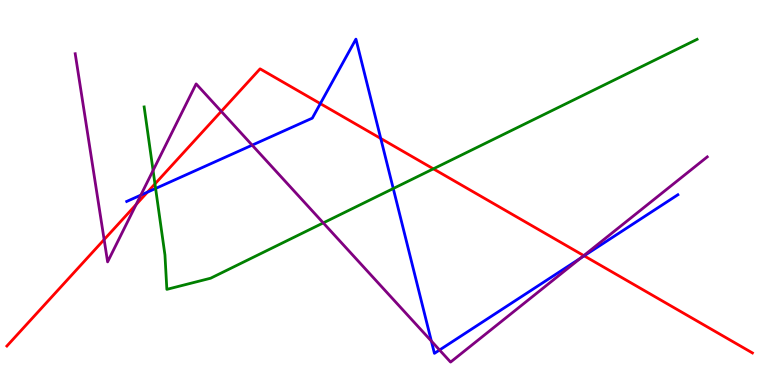[{'lines': ['blue', 'red'], 'intersections': [{'x': 1.9, 'y': 5.01}, {'x': 4.13, 'y': 7.31}, {'x': 4.91, 'y': 6.4}, {'x': 7.54, 'y': 3.36}]}, {'lines': ['green', 'red'], 'intersections': [{'x': 2.0, 'y': 5.22}, {'x': 5.59, 'y': 5.61}]}, {'lines': ['purple', 'red'], 'intersections': [{'x': 1.34, 'y': 3.78}, {'x': 1.76, 'y': 4.69}, {'x': 2.85, 'y': 7.11}, {'x': 7.53, 'y': 3.36}]}, {'lines': ['blue', 'green'], 'intersections': [{'x': 2.01, 'y': 5.1}, {'x': 5.07, 'y': 5.1}]}, {'lines': ['blue', 'purple'], 'intersections': [{'x': 1.82, 'y': 4.93}, {'x': 3.25, 'y': 6.23}, {'x': 5.57, 'y': 1.14}, {'x': 5.67, 'y': 0.909}, {'x': 7.49, 'y': 3.3}]}, {'lines': ['green', 'purple'], 'intersections': [{'x': 1.98, 'y': 5.57}, {'x': 4.17, 'y': 4.21}]}]